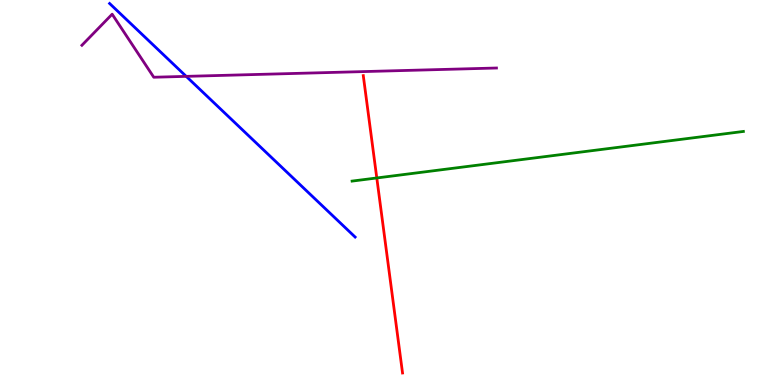[{'lines': ['blue', 'red'], 'intersections': []}, {'lines': ['green', 'red'], 'intersections': [{'x': 4.86, 'y': 5.38}]}, {'lines': ['purple', 'red'], 'intersections': []}, {'lines': ['blue', 'green'], 'intersections': []}, {'lines': ['blue', 'purple'], 'intersections': [{'x': 2.4, 'y': 8.02}]}, {'lines': ['green', 'purple'], 'intersections': []}]